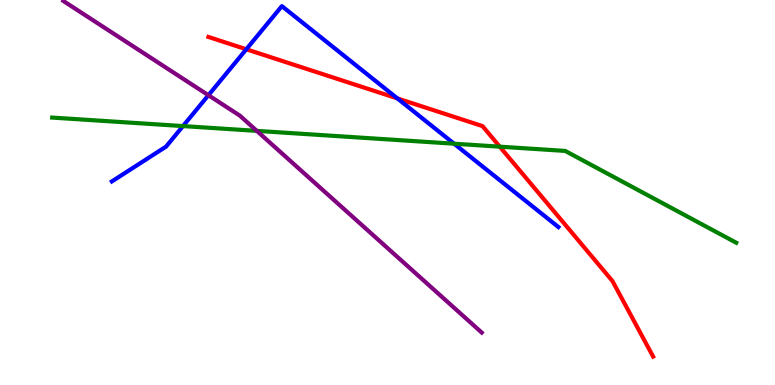[{'lines': ['blue', 'red'], 'intersections': [{'x': 3.18, 'y': 8.72}, {'x': 5.13, 'y': 7.44}]}, {'lines': ['green', 'red'], 'intersections': [{'x': 6.45, 'y': 6.19}]}, {'lines': ['purple', 'red'], 'intersections': []}, {'lines': ['blue', 'green'], 'intersections': [{'x': 2.36, 'y': 6.73}, {'x': 5.86, 'y': 6.27}]}, {'lines': ['blue', 'purple'], 'intersections': [{'x': 2.69, 'y': 7.53}]}, {'lines': ['green', 'purple'], 'intersections': [{'x': 3.31, 'y': 6.6}]}]